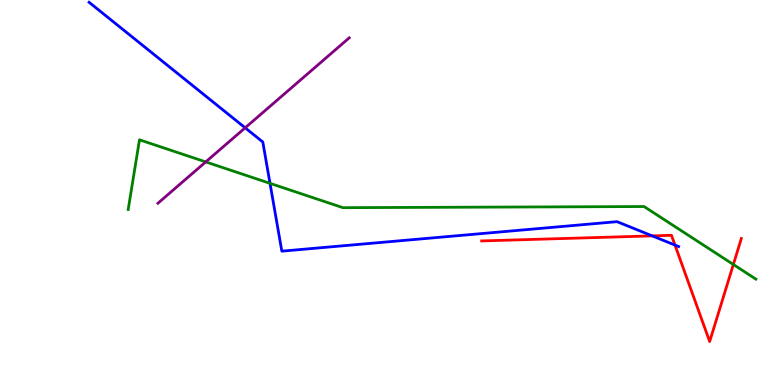[{'lines': ['blue', 'red'], 'intersections': [{'x': 8.42, 'y': 3.87}, {'x': 8.71, 'y': 3.63}]}, {'lines': ['green', 'red'], 'intersections': [{'x': 9.46, 'y': 3.13}]}, {'lines': ['purple', 'red'], 'intersections': []}, {'lines': ['blue', 'green'], 'intersections': [{'x': 3.48, 'y': 5.24}]}, {'lines': ['blue', 'purple'], 'intersections': [{'x': 3.16, 'y': 6.68}]}, {'lines': ['green', 'purple'], 'intersections': [{'x': 2.65, 'y': 5.79}]}]